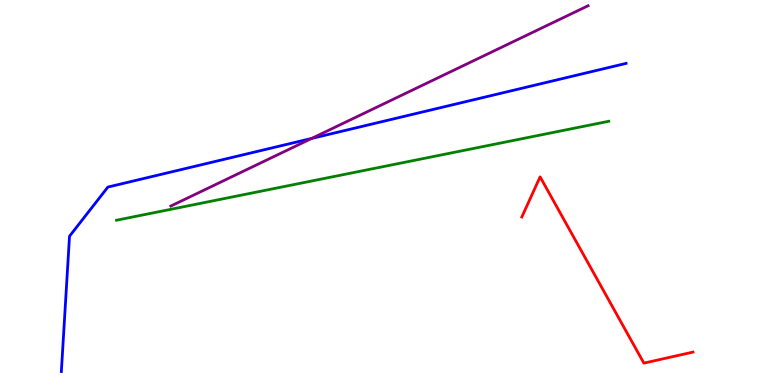[{'lines': ['blue', 'red'], 'intersections': []}, {'lines': ['green', 'red'], 'intersections': []}, {'lines': ['purple', 'red'], 'intersections': []}, {'lines': ['blue', 'green'], 'intersections': []}, {'lines': ['blue', 'purple'], 'intersections': [{'x': 4.02, 'y': 6.4}]}, {'lines': ['green', 'purple'], 'intersections': []}]